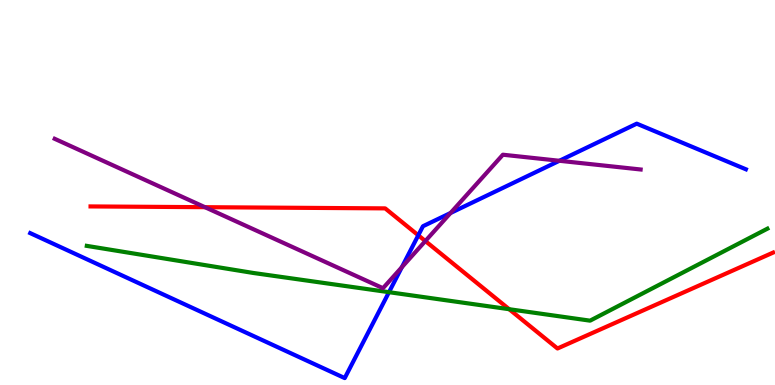[{'lines': ['blue', 'red'], 'intersections': [{'x': 5.4, 'y': 3.89}]}, {'lines': ['green', 'red'], 'intersections': [{'x': 6.57, 'y': 1.97}]}, {'lines': ['purple', 'red'], 'intersections': [{'x': 2.64, 'y': 4.62}, {'x': 5.49, 'y': 3.74}]}, {'lines': ['blue', 'green'], 'intersections': [{'x': 5.02, 'y': 2.41}]}, {'lines': ['blue', 'purple'], 'intersections': [{'x': 5.19, 'y': 3.06}, {'x': 5.81, 'y': 4.47}, {'x': 7.22, 'y': 5.82}]}, {'lines': ['green', 'purple'], 'intersections': []}]